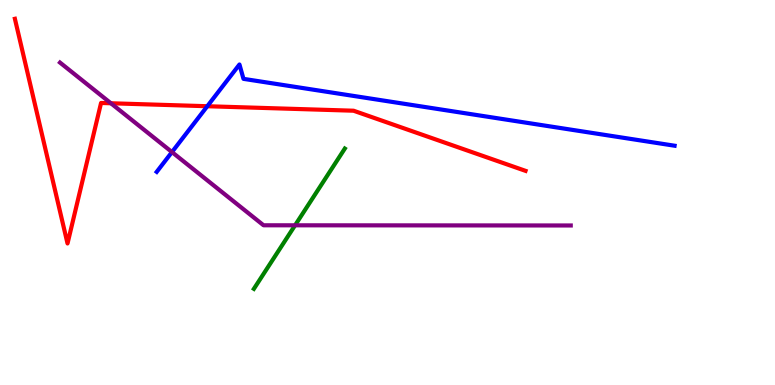[{'lines': ['blue', 'red'], 'intersections': [{'x': 2.67, 'y': 7.24}]}, {'lines': ['green', 'red'], 'intersections': []}, {'lines': ['purple', 'red'], 'intersections': [{'x': 1.43, 'y': 7.32}]}, {'lines': ['blue', 'green'], 'intersections': []}, {'lines': ['blue', 'purple'], 'intersections': [{'x': 2.22, 'y': 6.05}]}, {'lines': ['green', 'purple'], 'intersections': [{'x': 3.81, 'y': 4.15}]}]